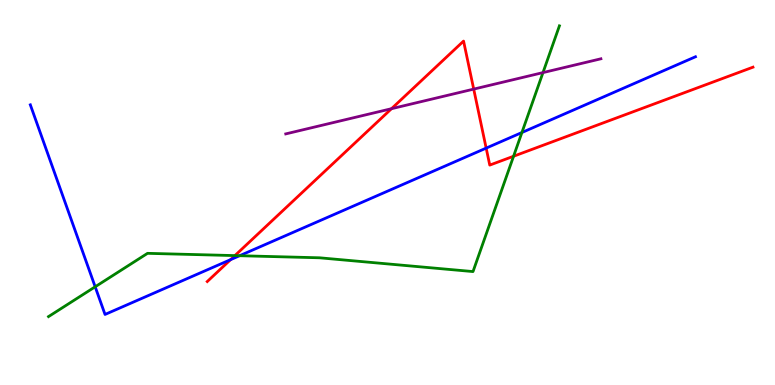[{'lines': ['blue', 'red'], 'intersections': [{'x': 2.98, 'y': 3.26}, {'x': 6.27, 'y': 6.15}]}, {'lines': ['green', 'red'], 'intersections': [{'x': 3.03, 'y': 3.36}, {'x': 6.63, 'y': 5.94}]}, {'lines': ['purple', 'red'], 'intersections': [{'x': 5.05, 'y': 7.18}, {'x': 6.11, 'y': 7.69}]}, {'lines': ['blue', 'green'], 'intersections': [{'x': 1.23, 'y': 2.55}, {'x': 3.09, 'y': 3.36}, {'x': 6.73, 'y': 6.56}]}, {'lines': ['blue', 'purple'], 'intersections': []}, {'lines': ['green', 'purple'], 'intersections': [{'x': 7.01, 'y': 8.11}]}]